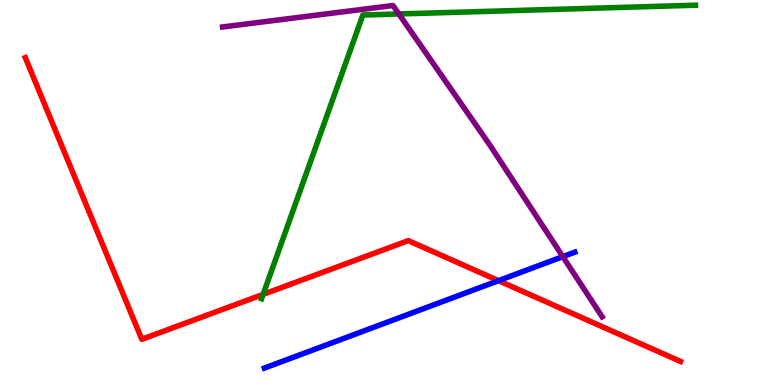[{'lines': ['blue', 'red'], 'intersections': [{'x': 6.43, 'y': 2.71}]}, {'lines': ['green', 'red'], 'intersections': [{'x': 3.4, 'y': 2.35}]}, {'lines': ['purple', 'red'], 'intersections': []}, {'lines': ['blue', 'green'], 'intersections': []}, {'lines': ['blue', 'purple'], 'intersections': [{'x': 7.26, 'y': 3.33}]}, {'lines': ['green', 'purple'], 'intersections': [{'x': 5.15, 'y': 9.64}]}]